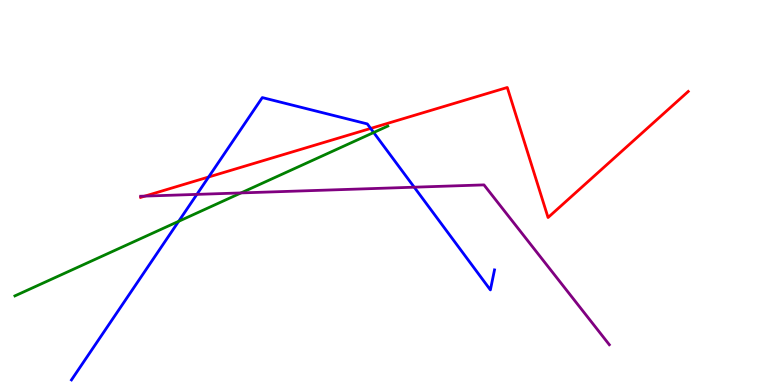[{'lines': ['blue', 'red'], 'intersections': [{'x': 2.69, 'y': 5.4}, {'x': 4.78, 'y': 6.66}]}, {'lines': ['green', 'red'], 'intersections': []}, {'lines': ['purple', 'red'], 'intersections': [{'x': 1.87, 'y': 4.91}]}, {'lines': ['blue', 'green'], 'intersections': [{'x': 2.31, 'y': 4.25}, {'x': 4.82, 'y': 6.56}]}, {'lines': ['blue', 'purple'], 'intersections': [{'x': 2.54, 'y': 4.95}, {'x': 5.34, 'y': 5.14}]}, {'lines': ['green', 'purple'], 'intersections': [{'x': 3.11, 'y': 4.99}]}]